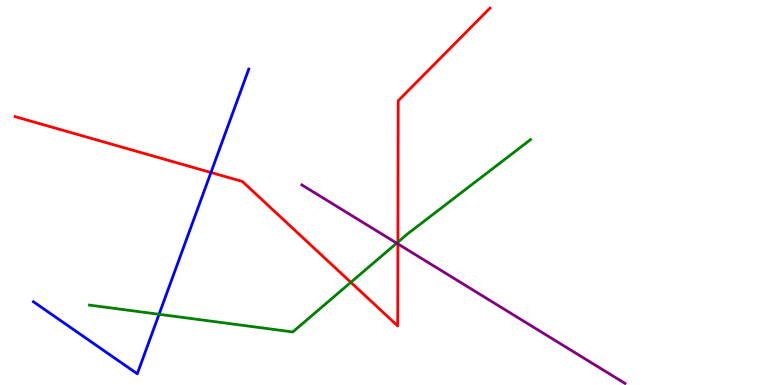[{'lines': ['blue', 'red'], 'intersections': [{'x': 2.72, 'y': 5.52}]}, {'lines': ['green', 'red'], 'intersections': [{'x': 4.53, 'y': 2.67}, {'x': 5.13, 'y': 3.71}]}, {'lines': ['purple', 'red'], 'intersections': [{'x': 5.13, 'y': 3.66}]}, {'lines': ['blue', 'green'], 'intersections': [{'x': 2.05, 'y': 1.84}]}, {'lines': ['blue', 'purple'], 'intersections': []}, {'lines': ['green', 'purple'], 'intersections': [{'x': 5.12, 'y': 3.68}]}]